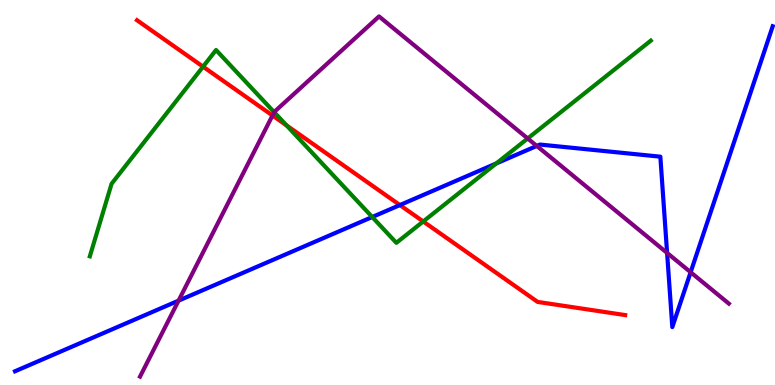[{'lines': ['blue', 'red'], 'intersections': [{'x': 5.16, 'y': 4.67}]}, {'lines': ['green', 'red'], 'intersections': [{'x': 2.62, 'y': 8.27}, {'x': 3.7, 'y': 6.74}, {'x': 5.46, 'y': 4.25}]}, {'lines': ['purple', 'red'], 'intersections': [{'x': 3.52, 'y': 7.0}]}, {'lines': ['blue', 'green'], 'intersections': [{'x': 4.8, 'y': 4.36}, {'x': 6.4, 'y': 5.75}]}, {'lines': ['blue', 'purple'], 'intersections': [{'x': 2.3, 'y': 2.19}, {'x': 6.93, 'y': 6.21}, {'x': 8.61, 'y': 3.43}, {'x': 8.91, 'y': 2.93}]}, {'lines': ['green', 'purple'], 'intersections': [{'x': 3.54, 'y': 7.09}, {'x': 6.81, 'y': 6.4}]}]